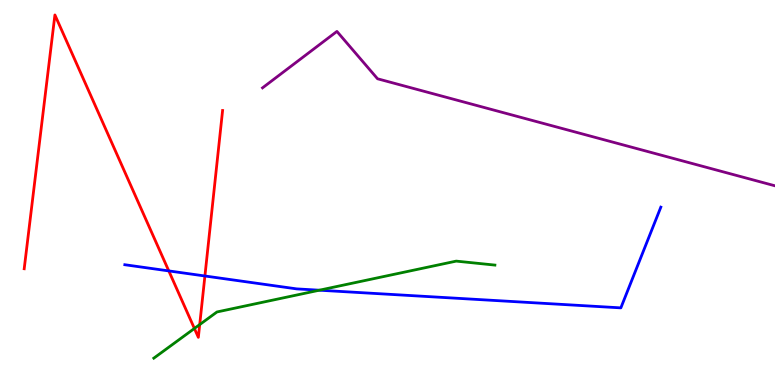[{'lines': ['blue', 'red'], 'intersections': [{'x': 2.18, 'y': 2.96}, {'x': 2.64, 'y': 2.83}]}, {'lines': ['green', 'red'], 'intersections': [{'x': 2.51, 'y': 1.47}, {'x': 2.58, 'y': 1.57}]}, {'lines': ['purple', 'red'], 'intersections': []}, {'lines': ['blue', 'green'], 'intersections': [{'x': 4.12, 'y': 2.46}]}, {'lines': ['blue', 'purple'], 'intersections': []}, {'lines': ['green', 'purple'], 'intersections': []}]